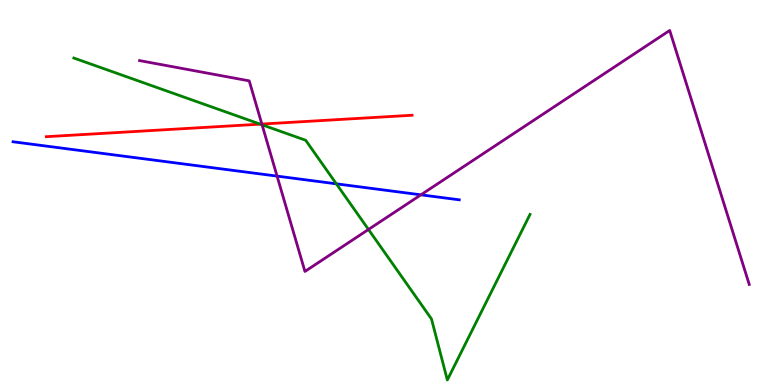[{'lines': ['blue', 'red'], 'intersections': []}, {'lines': ['green', 'red'], 'intersections': [{'x': 3.36, 'y': 6.78}]}, {'lines': ['purple', 'red'], 'intersections': [{'x': 3.38, 'y': 6.78}]}, {'lines': ['blue', 'green'], 'intersections': [{'x': 4.34, 'y': 5.23}]}, {'lines': ['blue', 'purple'], 'intersections': [{'x': 3.58, 'y': 5.43}, {'x': 5.43, 'y': 4.94}]}, {'lines': ['green', 'purple'], 'intersections': [{'x': 3.38, 'y': 6.76}, {'x': 4.75, 'y': 4.04}]}]